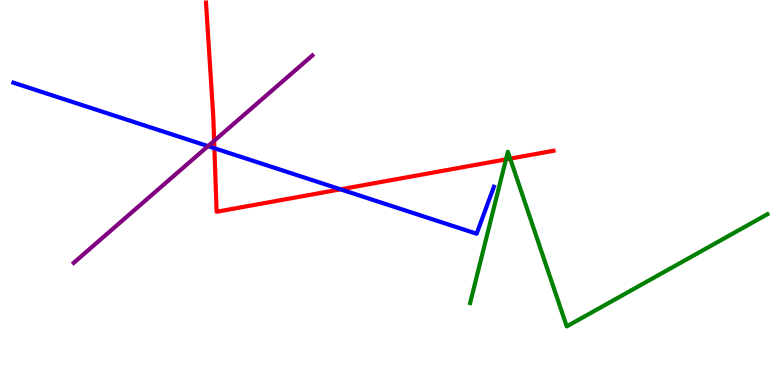[{'lines': ['blue', 'red'], 'intersections': [{'x': 2.77, 'y': 6.15}, {'x': 4.39, 'y': 5.08}]}, {'lines': ['green', 'red'], 'intersections': [{'x': 6.53, 'y': 5.86}, {'x': 6.58, 'y': 5.88}]}, {'lines': ['purple', 'red'], 'intersections': [{'x': 2.76, 'y': 6.34}]}, {'lines': ['blue', 'green'], 'intersections': []}, {'lines': ['blue', 'purple'], 'intersections': [{'x': 2.68, 'y': 6.2}]}, {'lines': ['green', 'purple'], 'intersections': []}]